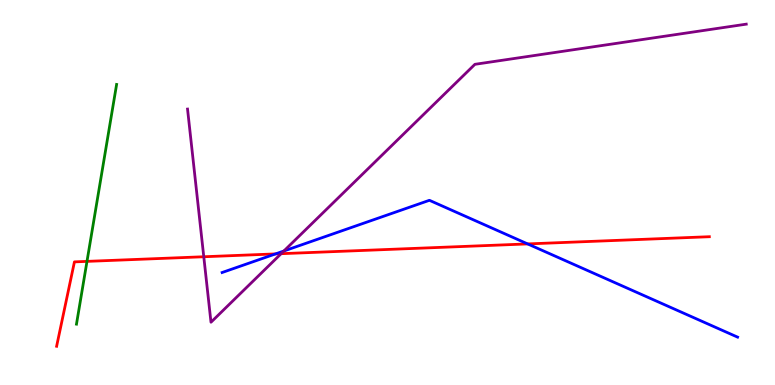[{'lines': ['blue', 'red'], 'intersections': [{'x': 3.56, 'y': 3.41}, {'x': 6.81, 'y': 3.66}]}, {'lines': ['green', 'red'], 'intersections': [{'x': 1.12, 'y': 3.21}]}, {'lines': ['purple', 'red'], 'intersections': [{'x': 2.63, 'y': 3.33}, {'x': 3.63, 'y': 3.41}]}, {'lines': ['blue', 'green'], 'intersections': []}, {'lines': ['blue', 'purple'], 'intersections': [{'x': 3.66, 'y': 3.48}]}, {'lines': ['green', 'purple'], 'intersections': []}]